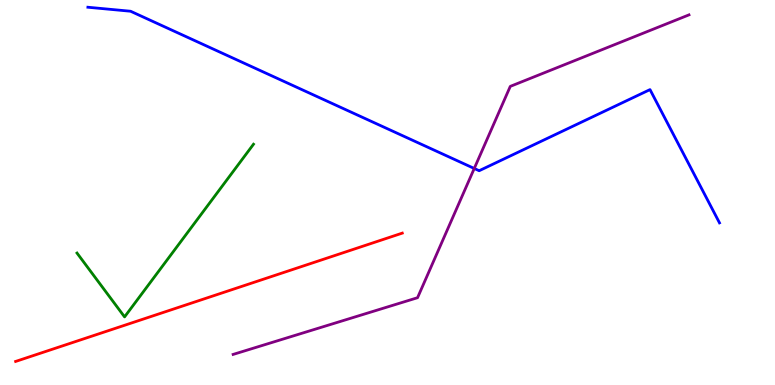[{'lines': ['blue', 'red'], 'intersections': []}, {'lines': ['green', 'red'], 'intersections': []}, {'lines': ['purple', 'red'], 'intersections': []}, {'lines': ['blue', 'green'], 'intersections': []}, {'lines': ['blue', 'purple'], 'intersections': [{'x': 6.12, 'y': 5.62}]}, {'lines': ['green', 'purple'], 'intersections': []}]